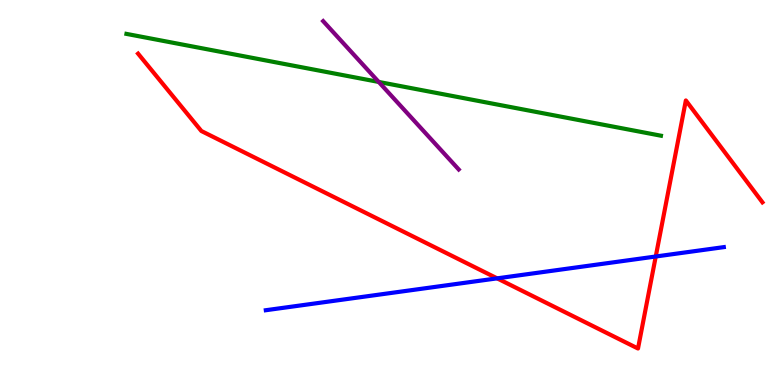[{'lines': ['blue', 'red'], 'intersections': [{'x': 6.41, 'y': 2.77}, {'x': 8.46, 'y': 3.34}]}, {'lines': ['green', 'red'], 'intersections': []}, {'lines': ['purple', 'red'], 'intersections': []}, {'lines': ['blue', 'green'], 'intersections': []}, {'lines': ['blue', 'purple'], 'intersections': []}, {'lines': ['green', 'purple'], 'intersections': [{'x': 4.89, 'y': 7.87}]}]